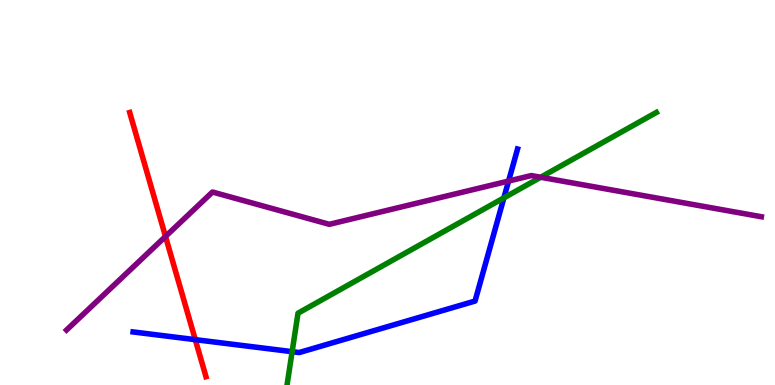[{'lines': ['blue', 'red'], 'intersections': [{'x': 2.52, 'y': 1.18}]}, {'lines': ['green', 'red'], 'intersections': []}, {'lines': ['purple', 'red'], 'intersections': [{'x': 2.14, 'y': 3.86}]}, {'lines': ['blue', 'green'], 'intersections': [{'x': 3.77, 'y': 0.866}, {'x': 6.5, 'y': 4.86}]}, {'lines': ['blue', 'purple'], 'intersections': [{'x': 6.56, 'y': 5.3}]}, {'lines': ['green', 'purple'], 'intersections': [{'x': 6.98, 'y': 5.4}]}]